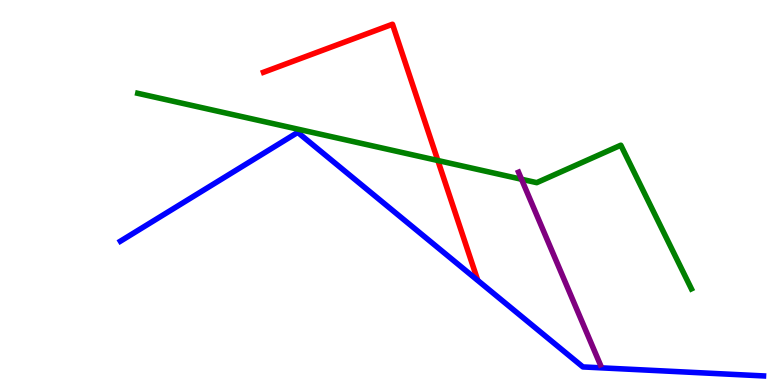[{'lines': ['blue', 'red'], 'intersections': []}, {'lines': ['green', 'red'], 'intersections': [{'x': 5.65, 'y': 5.83}]}, {'lines': ['purple', 'red'], 'intersections': []}, {'lines': ['blue', 'green'], 'intersections': []}, {'lines': ['blue', 'purple'], 'intersections': []}, {'lines': ['green', 'purple'], 'intersections': [{'x': 6.73, 'y': 5.34}]}]